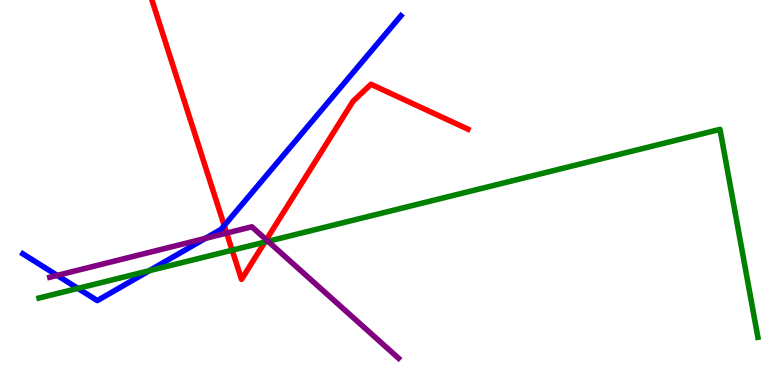[{'lines': ['blue', 'red'], 'intersections': [{'x': 2.89, 'y': 4.14}]}, {'lines': ['green', 'red'], 'intersections': [{'x': 3.0, 'y': 3.5}, {'x': 3.42, 'y': 3.71}]}, {'lines': ['purple', 'red'], 'intersections': [{'x': 2.92, 'y': 3.95}, {'x': 3.44, 'y': 3.77}]}, {'lines': ['blue', 'green'], 'intersections': [{'x': 1.01, 'y': 2.51}, {'x': 1.93, 'y': 2.97}]}, {'lines': ['blue', 'purple'], 'intersections': [{'x': 0.738, 'y': 2.85}, {'x': 2.65, 'y': 3.81}]}, {'lines': ['green', 'purple'], 'intersections': [{'x': 3.46, 'y': 3.73}]}]